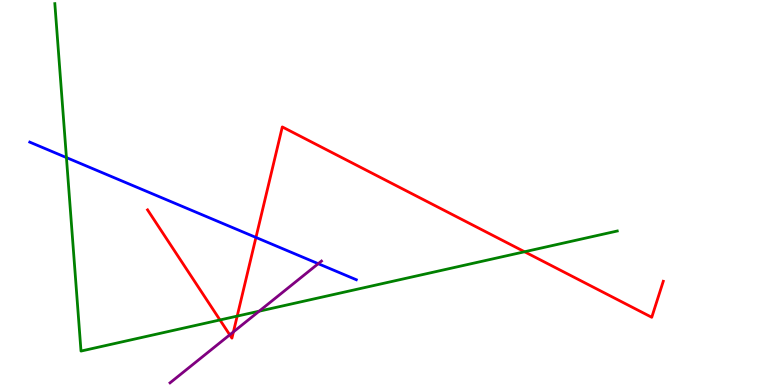[{'lines': ['blue', 'red'], 'intersections': [{'x': 3.3, 'y': 3.83}]}, {'lines': ['green', 'red'], 'intersections': [{'x': 2.84, 'y': 1.69}, {'x': 3.06, 'y': 1.79}, {'x': 6.77, 'y': 3.46}]}, {'lines': ['purple', 'red'], 'intersections': [{'x': 2.96, 'y': 1.3}, {'x': 3.01, 'y': 1.38}]}, {'lines': ['blue', 'green'], 'intersections': [{'x': 0.857, 'y': 5.91}]}, {'lines': ['blue', 'purple'], 'intersections': [{'x': 4.11, 'y': 3.15}]}, {'lines': ['green', 'purple'], 'intersections': [{'x': 3.34, 'y': 1.92}]}]